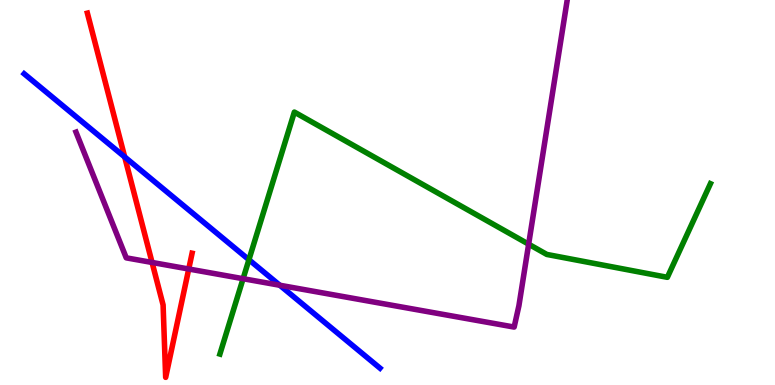[{'lines': ['blue', 'red'], 'intersections': [{'x': 1.61, 'y': 5.92}]}, {'lines': ['green', 'red'], 'intersections': []}, {'lines': ['purple', 'red'], 'intersections': [{'x': 1.96, 'y': 3.18}, {'x': 2.44, 'y': 3.01}]}, {'lines': ['blue', 'green'], 'intersections': [{'x': 3.21, 'y': 3.25}]}, {'lines': ['blue', 'purple'], 'intersections': [{'x': 3.61, 'y': 2.59}]}, {'lines': ['green', 'purple'], 'intersections': [{'x': 3.14, 'y': 2.76}, {'x': 6.82, 'y': 3.66}]}]